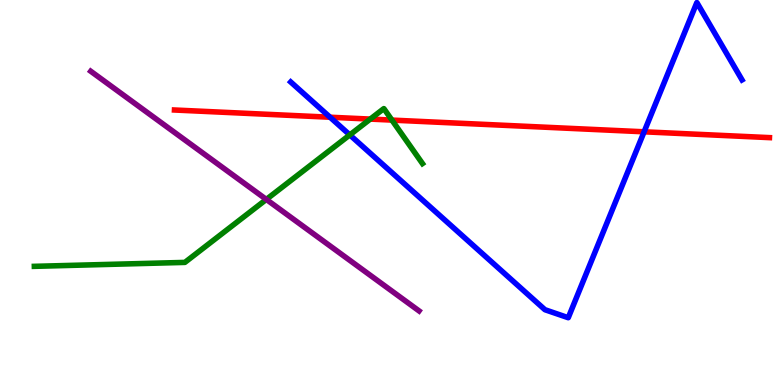[{'lines': ['blue', 'red'], 'intersections': [{'x': 4.26, 'y': 6.96}, {'x': 8.31, 'y': 6.58}]}, {'lines': ['green', 'red'], 'intersections': [{'x': 4.78, 'y': 6.91}, {'x': 5.06, 'y': 6.88}]}, {'lines': ['purple', 'red'], 'intersections': []}, {'lines': ['blue', 'green'], 'intersections': [{'x': 4.51, 'y': 6.5}]}, {'lines': ['blue', 'purple'], 'intersections': []}, {'lines': ['green', 'purple'], 'intersections': [{'x': 3.44, 'y': 4.82}]}]